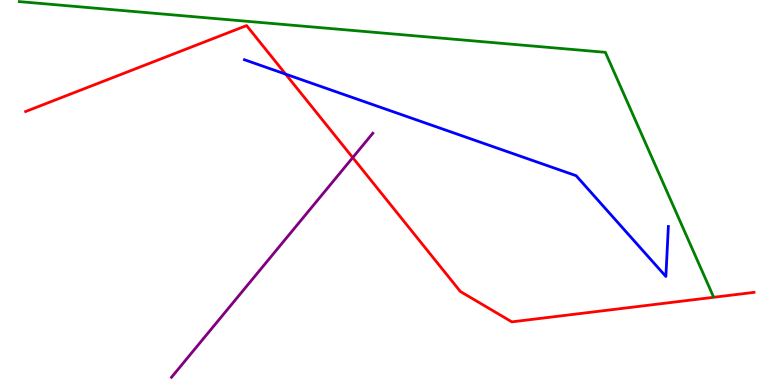[{'lines': ['blue', 'red'], 'intersections': [{'x': 3.69, 'y': 8.07}]}, {'lines': ['green', 'red'], 'intersections': []}, {'lines': ['purple', 'red'], 'intersections': [{'x': 4.55, 'y': 5.91}]}, {'lines': ['blue', 'green'], 'intersections': []}, {'lines': ['blue', 'purple'], 'intersections': []}, {'lines': ['green', 'purple'], 'intersections': []}]